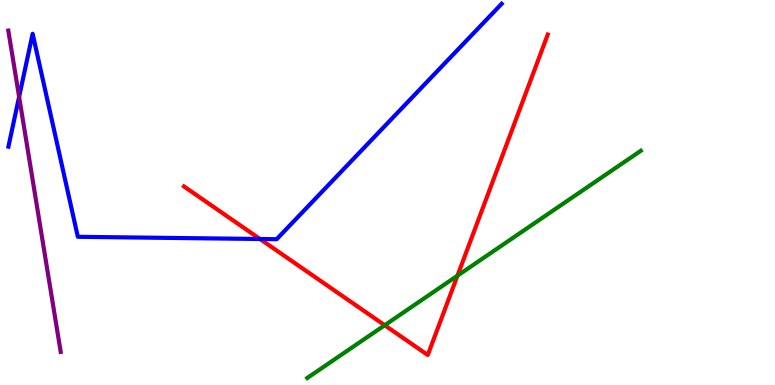[{'lines': ['blue', 'red'], 'intersections': [{'x': 3.35, 'y': 3.79}]}, {'lines': ['green', 'red'], 'intersections': [{'x': 4.96, 'y': 1.55}, {'x': 5.9, 'y': 2.84}]}, {'lines': ['purple', 'red'], 'intersections': []}, {'lines': ['blue', 'green'], 'intersections': []}, {'lines': ['blue', 'purple'], 'intersections': [{'x': 0.247, 'y': 7.48}]}, {'lines': ['green', 'purple'], 'intersections': []}]